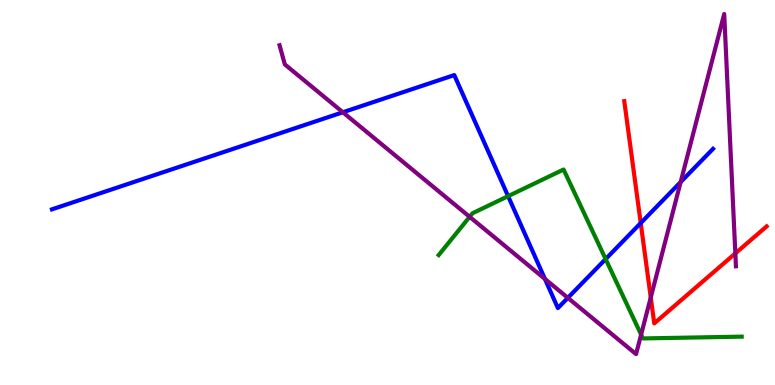[{'lines': ['blue', 'red'], 'intersections': [{'x': 8.27, 'y': 4.21}]}, {'lines': ['green', 'red'], 'intersections': []}, {'lines': ['purple', 'red'], 'intersections': [{'x': 8.4, 'y': 2.27}, {'x': 9.49, 'y': 3.42}]}, {'lines': ['blue', 'green'], 'intersections': [{'x': 6.56, 'y': 4.9}, {'x': 7.81, 'y': 3.27}]}, {'lines': ['blue', 'purple'], 'intersections': [{'x': 4.42, 'y': 7.08}, {'x': 7.03, 'y': 2.76}, {'x': 7.33, 'y': 2.26}, {'x': 8.78, 'y': 5.27}]}, {'lines': ['green', 'purple'], 'intersections': [{'x': 6.06, 'y': 4.37}, {'x': 8.27, 'y': 1.31}]}]